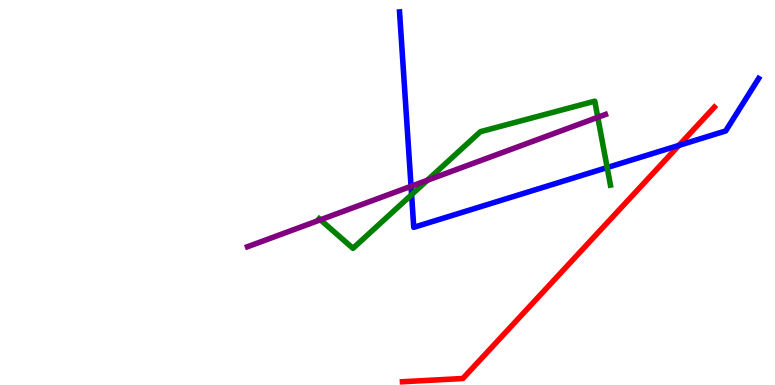[{'lines': ['blue', 'red'], 'intersections': [{'x': 8.76, 'y': 6.22}]}, {'lines': ['green', 'red'], 'intersections': []}, {'lines': ['purple', 'red'], 'intersections': []}, {'lines': ['blue', 'green'], 'intersections': [{'x': 5.31, 'y': 4.94}, {'x': 7.83, 'y': 5.65}]}, {'lines': ['blue', 'purple'], 'intersections': [{'x': 5.3, 'y': 5.16}]}, {'lines': ['green', 'purple'], 'intersections': [{'x': 4.13, 'y': 4.29}, {'x': 5.51, 'y': 5.32}, {'x': 7.71, 'y': 6.95}]}]